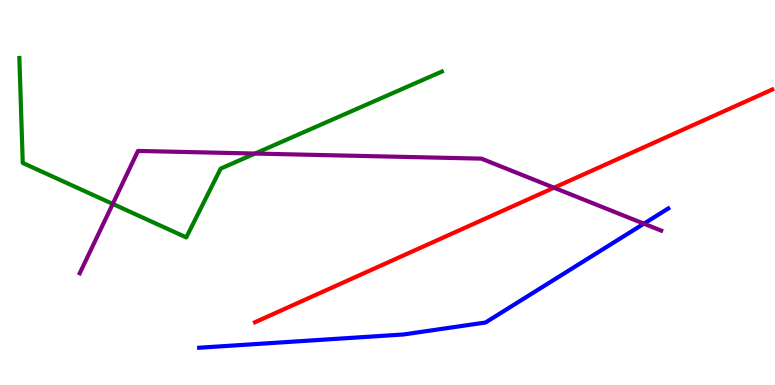[{'lines': ['blue', 'red'], 'intersections': []}, {'lines': ['green', 'red'], 'intersections': []}, {'lines': ['purple', 'red'], 'intersections': [{'x': 7.15, 'y': 5.12}]}, {'lines': ['blue', 'green'], 'intersections': []}, {'lines': ['blue', 'purple'], 'intersections': [{'x': 8.31, 'y': 4.19}]}, {'lines': ['green', 'purple'], 'intersections': [{'x': 1.45, 'y': 4.7}, {'x': 3.29, 'y': 6.01}]}]